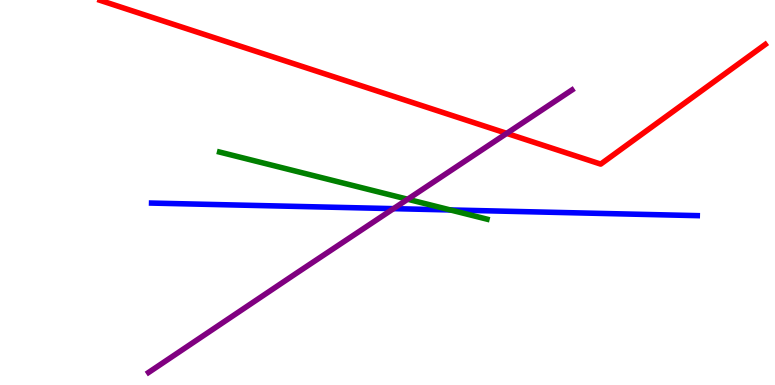[{'lines': ['blue', 'red'], 'intersections': []}, {'lines': ['green', 'red'], 'intersections': []}, {'lines': ['purple', 'red'], 'intersections': [{'x': 6.54, 'y': 6.54}]}, {'lines': ['blue', 'green'], 'intersections': [{'x': 5.81, 'y': 4.55}]}, {'lines': ['blue', 'purple'], 'intersections': [{'x': 5.08, 'y': 4.58}]}, {'lines': ['green', 'purple'], 'intersections': [{'x': 5.26, 'y': 4.82}]}]